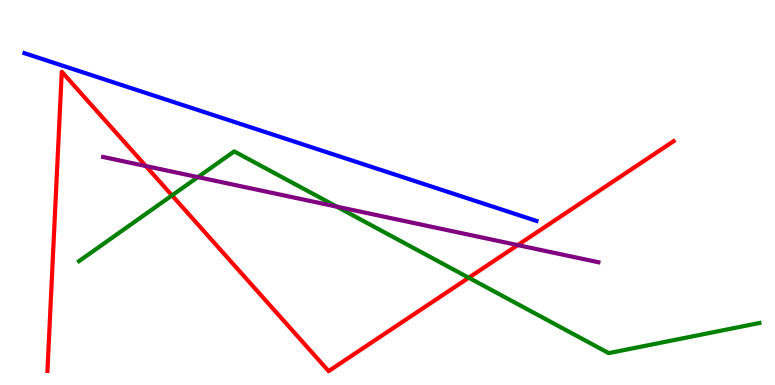[{'lines': ['blue', 'red'], 'intersections': []}, {'lines': ['green', 'red'], 'intersections': [{'x': 2.22, 'y': 4.92}, {'x': 6.05, 'y': 2.79}]}, {'lines': ['purple', 'red'], 'intersections': [{'x': 1.88, 'y': 5.69}, {'x': 6.68, 'y': 3.63}]}, {'lines': ['blue', 'green'], 'intersections': []}, {'lines': ['blue', 'purple'], 'intersections': []}, {'lines': ['green', 'purple'], 'intersections': [{'x': 2.55, 'y': 5.4}, {'x': 4.35, 'y': 4.63}]}]